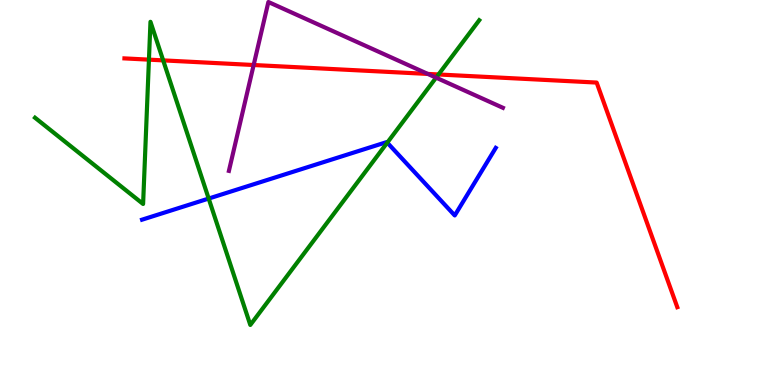[{'lines': ['blue', 'red'], 'intersections': []}, {'lines': ['green', 'red'], 'intersections': [{'x': 1.92, 'y': 8.45}, {'x': 2.11, 'y': 8.43}, {'x': 5.66, 'y': 8.07}]}, {'lines': ['purple', 'red'], 'intersections': [{'x': 3.27, 'y': 8.31}, {'x': 5.52, 'y': 8.08}]}, {'lines': ['blue', 'green'], 'intersections': [{'x': 2.69, 'y': 4.84}, {'x': 5.0, 'y': 6.29}]}, {'lines': ['blue', 'purple'], 'intersections': []}, {'lines': ['green', 'purple'], 'intersections': [{'x': 5.63, 'y': 7.98}]}]